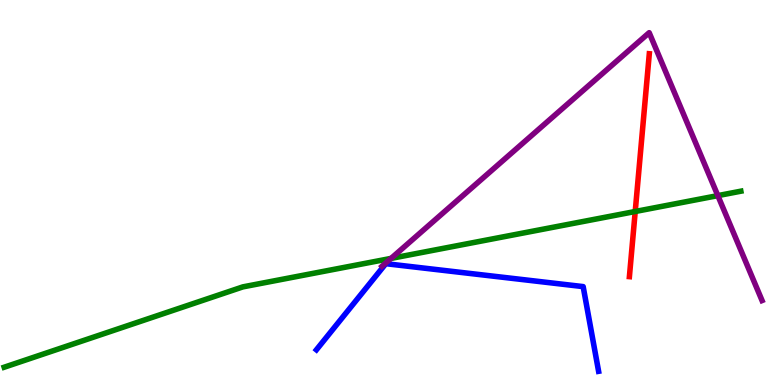[{'lines': ['blue', 'red'], 'intersections': []}, {'lines': ['green', 'red'], 'intersections': [{'x': 8.2, 'y': 4.51}]}, {'lines': ['purple', 'red'], 'intersections': []}, {'lines': ['blue', 'green'], 'intersections': []}, {'lines': ['blue', 'purple'], 'intersections': []}, {'lines': ['green', 'purple'], 'intersections': [{'x': 5.05, 'y': 3.29}, {'x': 9.26, 'y': 4.92}]}]